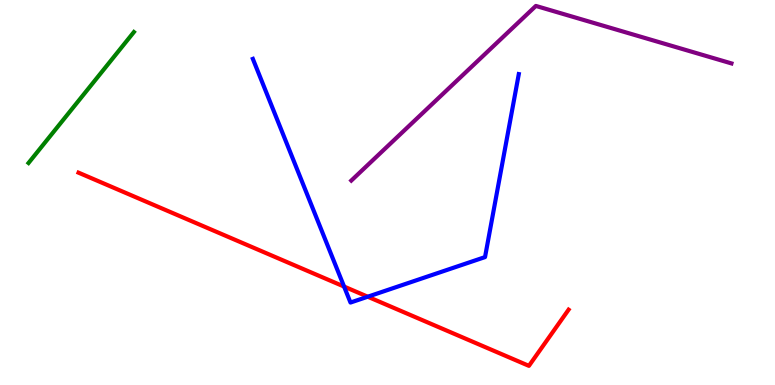[{'lines': ['blue', 'red'], 'intersections': [{'x': 4.44, 'y': 2.56}, {'x': 4.75, 'y': 2.29}]}, {'lines': ['green', 'red'], 'intersections': []}, {'lines': ['purple', 'red'], 'intersections': []}, {'lines': ['blue', 'green'], 'intersections': []}, {'lines': ['blue', 'purple'], 'intersections': []}, {'lines': ['green', 'purple'], 'intersections': []}]